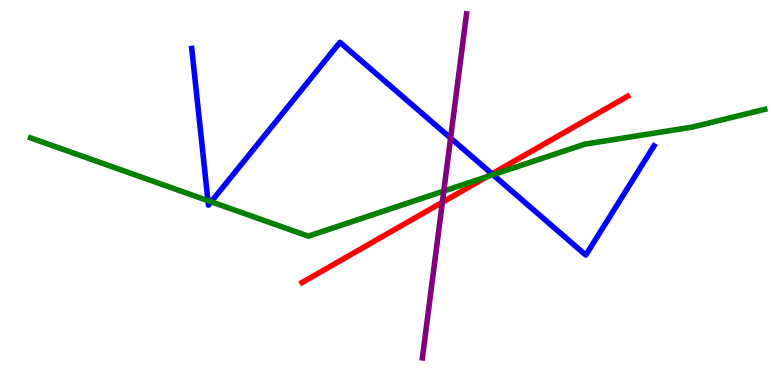[{'lines': ['blue', 'red'], 'intersections': [{'x': 6.35, 'y': 5.48}]}, {'lines': ['green', 'red'], 'intersections': [{'x': 6.29, 'y': 5.41}]}, {'lines': ['purple', 'red'], 'intersections': [{'x': 5.71, 'y': 4.75}]}, {'lines': ['blue', 'green'], 'intersections': [{'x': 2.68, 'y': 4.79}, {'x': 2.72, 'y': 4.76}, {'x': 6.36, 'y': 5.46}]}, {'lines': ['blue', 'purple'], 'intersections': [{'x': 5.81, 'y': 6.41}]}, {'lines': ['green', 'purple'], 'intersections': [{'x': 5.73, 'y': 5.04}]}]